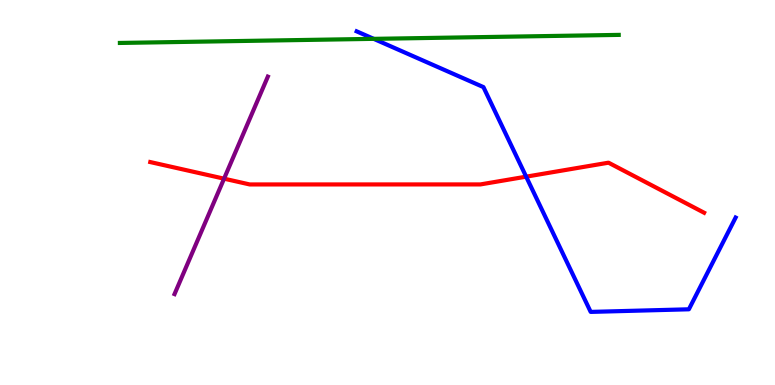[{'lines': ['blue', 'red'], 'intersections': [{'x': 6.79, 'y': 5.41}]}, {'lines': ['green', 'red'], 'intersections': []}, {'lines': ['purple', 'red'], 'intersections': [{'x': 2.89, 'y': 5.36}]}, {'lines': ['blue', 'green'], 'intersections': [{'x': 4.82, 'y': 8.99}]}, {'lines': ['blue', 'purple'], 'intersections': []}, {'lines': ['green', 'purple'], 'intersections': []}]